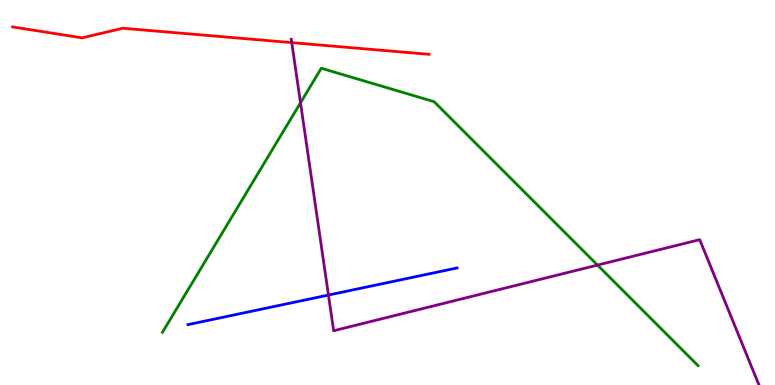[{'lines': ['blue', 'red'], 'intersections': []}, {'lines': ['green', 'red'], 'intersections': []}, {'lines': ['purple', 'red'], 'intersections': [{'x': 3.76, 'y': 8.89}]}, {'lines': ['blue', 'green'], 'intersections': []}, {'lines': ['blue', 'purple'], 'intersections': [{'x': 4.24, 'y': 2.34}]}, {'lines': ['green', 'purple'], 'intersections': [{'x': 3.88, 'y': 7.33}, {'x': 7.71, 'y': 3.11}]}]